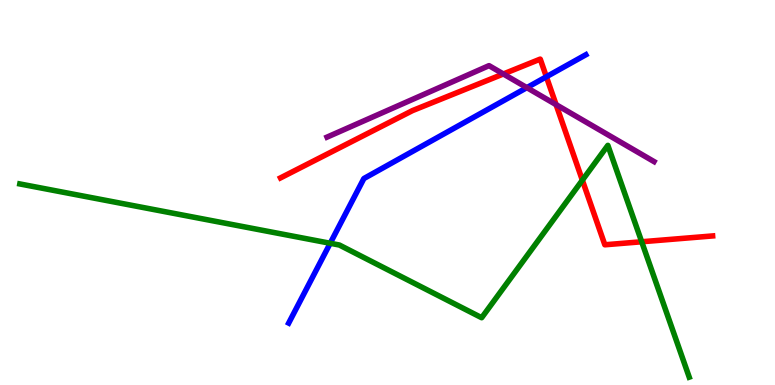[{'lines': ['blue', 'red'], 'intersections': [{'x': 7.05, 'y': 8.01}]}, {'lines': ['green', 'red'], 'intersections': [{'x': 7.51, 'y': 5.32}, {'x': 8.28, 'y': 3.72}]}, {'lines': ['purple', 'red'], 'intersections': [{'x': 6.49, 'y': 8.08}, {'x': 7.18, 'y': 7.28}]}, {'lines': ['blue', 'green'], 'intersections': [{'x': 4.26, 'y': 3.68}]}, {'lines': ['blue', 'purple'], 'intersections': [{'x': 6.8, 'y': 7.72}]}, {'lines': ['green', 'purple'], 'intersections': []}]